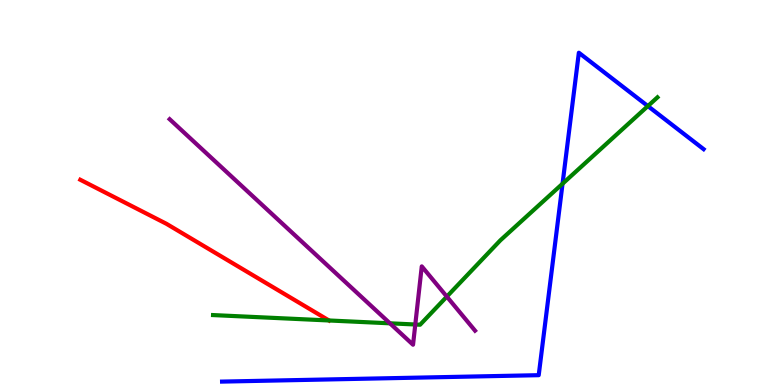[{'lines': ['blue', 'red'], 'intersections': []}, {'lines': ['green', 'red'], 'intersections': [{'x': 4.25, 'y': 1.68}]}, {'lines': ['purple', 'red'], 'intersections': []}, {'lines': ['blue', 'green'], 'intersections': [{'x': 7.26, 'y': 5.23}, {'x': 8.36, 'y': 7.24}]}, {'lines': ['blue', 'purple'], 'intersections': []}, {'lines': ['green', 'purple'], 'intersections': [{'x': 5.03, 'y': 1.6}, {'x': 5.36, 'y': 1.57}, {'x': 5.77, 'y': 2.3}]}]